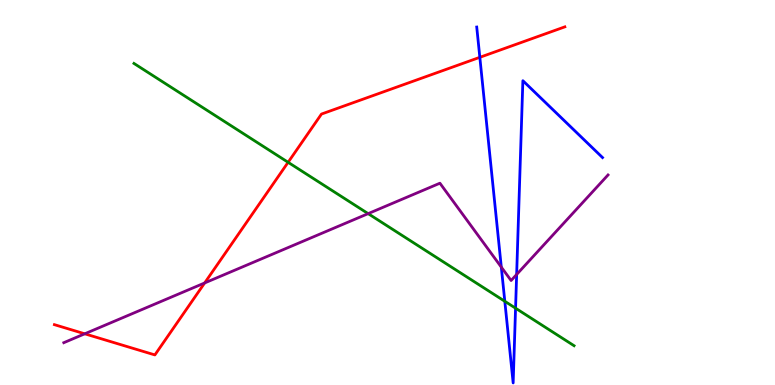[{'lines': ['blue', 'red'], 'intersections': [{'x': 6.19, 'y': 8.51}]}, {'lines': ['green', 'red'], 'intersections': [{'x': 3.72, 'y': 5.78}]}, {'lines': ['purple', 'red'], 'intersections': [{'x': 1.09, 'y': 1.33}, {'x': 2.64, 'y': 2.65}]}, {'lines': ['blue', 'green'], 'intersections': [{'x': 6.51, 'y': 2.17}, {'x': 6.65, 'y': 2.0}]}, {'lines': ['blue', 'purple'], 'intersections': [{'x': 6.47, 'y': 3.06}, {'x': 6.67, 'y': 2.87}]}, {'lines': ['green', 'purple'], 'intersections': [{'x': 4.75, 'y': 4.45}]}]